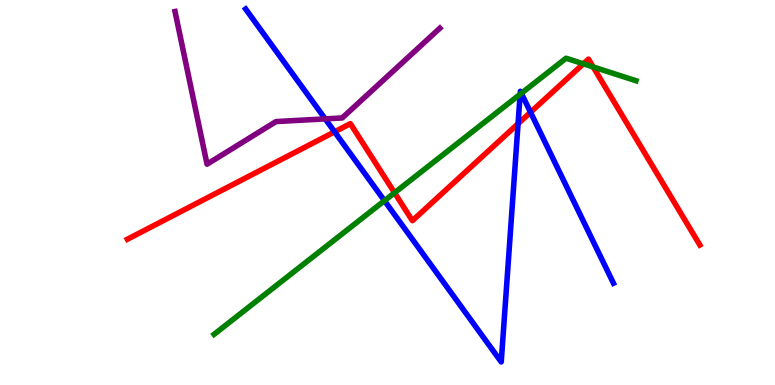[{'lines': ['blue', 'red'], 'intersections': [{'x': 4.32, 'y': 6.58}, {'x': 6.68, 'y': 6.79}, {'x': 6.85, 'y': 7.08}]}, {'lines': ['green', 'red'], 'intersections': [{'x': 5.09, 'y': 4.99}, {'x': 7.53, 'y': 8.34}, {'x': 7.65, 'y': 8.26}]}, {'lines': ['purple', 'red'], 'intersections': []}, {'lines': ['blue', 'green'], 'intersections': [{'x': 4.96, 'y': 4.79}, {'x': 6.71, 'y': 7.55}, {'x': 6.73, 'y': 7.58}]}, {'lines': ['blue', 'purple'], 'intersections': [{'x': 4.2, 'y': 6.91}]}, {'lines': ['green', 'purple'], 'intersections': []}]